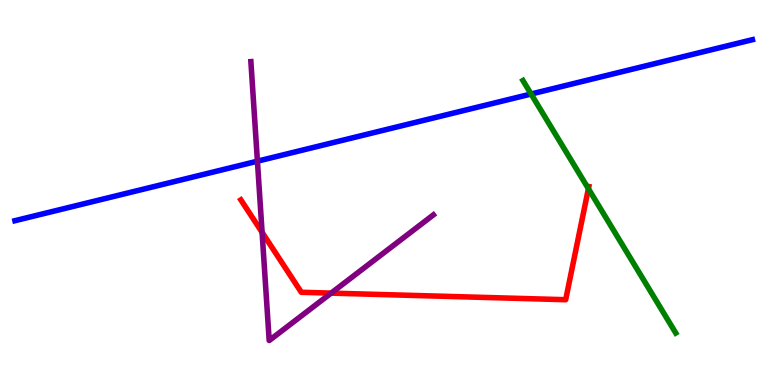[{'lines': ['blue', 'red'], 'intersections': []}, {'lines': ['green', 'red'], 'intersections': [{'x': 7.59, 'y': 5.1}]}, {'lines': ['purple', 'red'], 'intersections': [{'x': 3.38, 'y': 3.97}, {'x': 4.27, 'y': 2.39}]}, {'lines': ['blue', 'green'], 'intersections': [{'x': 6.85, 'y': 7.56}]}, {'lines': ['blue', 'purple'], 'intersections': [{'x': 3.32, 'y': 5.81}]}, {'lines': ['green', 'purple'], 'intersections': []}]